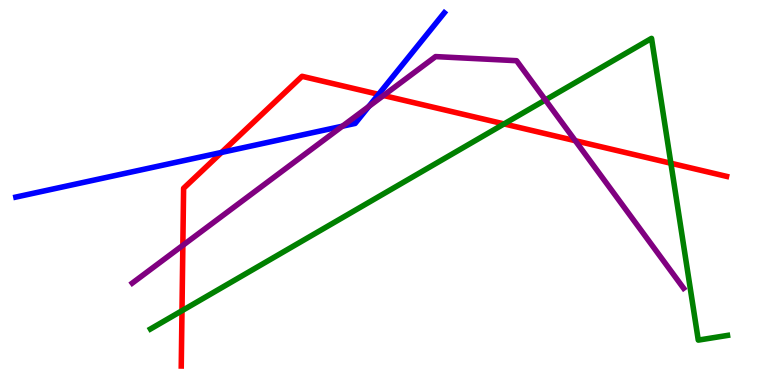[{'lines': ['blue', 'red'], 'intersections': [{'x': 2.86, 'y': 6.04}, {'x': 4.88, 'y': 7.55}]}, {'lines': ['green', 'red'], 'intersections': [{'x': 2.35, 'y': 1.93}, {'x': 6.5, 'y': 6.78}, {'x': 8.66, 'y': 5.76}]}, {'lines': ['purple', 'red'], 'intersections': [{'x': 2.36, 'y': 3.63}, {'x': 4.95, 'y': 7.52}, {'x': 7.42, 'y': 6.35}]}, {'lines': ['blue', 'green'], 'intersections': []}, {'lines': ['blue', 'purple'], 'intersections': [{'x': 4.42, 'y': 6.72}, {'x': 4.76, 'y': 7.23}]}, {'lines': ['green', 'purple'], 'intersections': [{'x': 7.04, 'y': 7.4}]}]